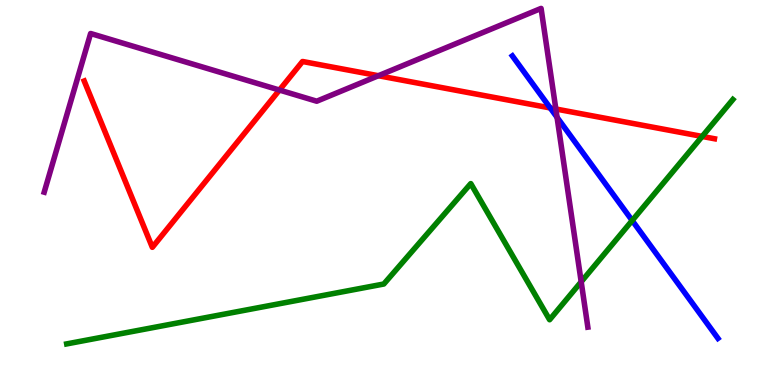[{'lines': ['blue', 'red'], 'intersections': [{'x': 7.1, 'y': 7.2}]}, {'lines': ['green', 'red'], 'intersections': [{'x': 9.06, 'y': 6.46}]}, {'lines': ['purple', 'red'], 'intersections': [{'x': 3.61, 'y': 7.66}, {'x': 4.88, 'y': 8.03}, {'x': 7.17, 'y': 7.17}]}, {'lines': ['blue', 'green'], 'intersections': [{'x': 8.16, 'y': 4.27}]}, {'lines': ['blue', 'purple'], 'intersections': [{'x': 7.19, 'y': 6.95}]}, {'lines': ['green', 'purple'], 'intersections': [{'x': 7.5, 'y': 2.68}]}]